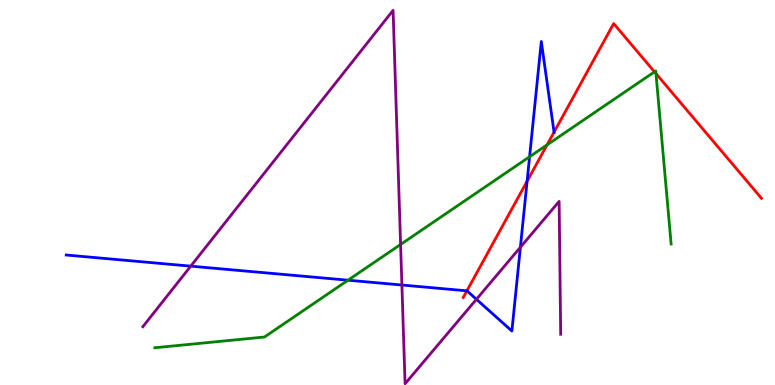[{'lines': ['blue', 'red'], 'intersections': [{'x': 6.02, 'y': 2.45}, {'x': 6.8, 'y': 5.29}, {'x': 7.15, 'y': 6.57}]}, {'lines': ['green', 'red'], 'intersections': [{'x': 7.06, 'y': 6.24}, {'x': 8.45, 'y': 8.13}, {'x': 8.46, 'y': 8.09}]}, {'lines': ['purple', 'red'], 'intersections': []}, {'lines': ['blue', 'green'], 'intersections': [{'x': 4.49, 'y': 2.72}, {'x': 6.83, 'y': 5.93}]}, {'lines': ['blue', 'purple'], 'intersections': [{'x': 2.46, 'y': 3.09}, {'x': 5.19, 'y': 2.6}, {'x': 6.15, 'y': 2.23}, {'x': 6.71, 'y': 3.58}]}, {'lines': ['green', 'purple'], 'intersections': [{'x': 5.17, 'y': 3.65}]}]